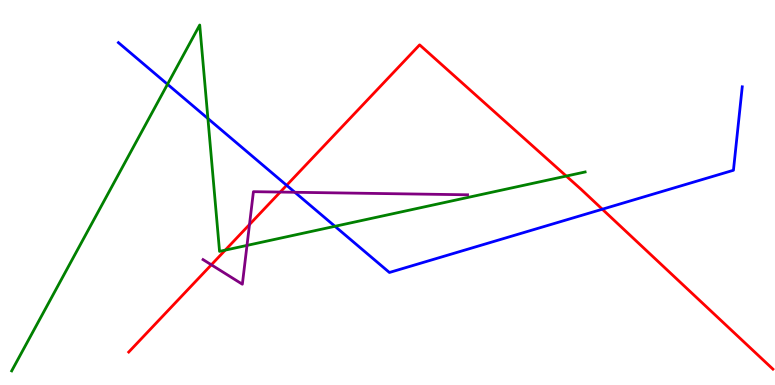[{'lines': ['blue', 'red'], 'intersections': [{'x': 3.7, 'y': 5.19}, {'x': 7.77, 'y': 4.57}]}, {'lines': ['green', 'red'], 'intersections': [{'x': 2.91, 'y': 3.5}, {'x': 7.31, 'y': 5.43}]}, {'lines': ['purple', 'red'], 'intersections': [{'x': 2.73, 'y': 3.12}, {'x': 3.22, 'y': 4.17}, {'x': 3.62, 'y': 5.01}]}, {'lines': ['blue', 'green'], 'intersections': [{'x': 2.16, 'y': 7.81}, {'x': 2.68, 'y': 6.92}, {'x': 4.32, 'y': 4.12}]}, {'lines': ['blue', 'purple'], 'intersections': [{'x': 3.8, 'y': 5.01}]}, {'lines': ['green', 'purple'], 'intersections': [{'x': 3.19, 'y': 3.63}]}]